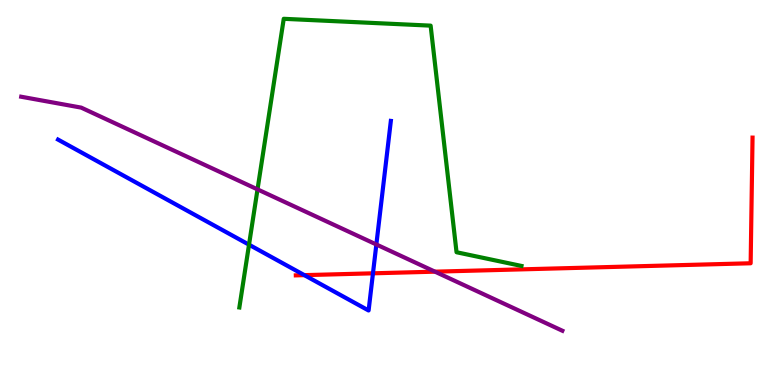[{'lines': ['blue', 'red'], 'intersections': [{'x': 3.93, 'y': 2.85}, {'x': 4.81, 'y': 2.9}]}, {'lines': ['green', 'red'], 'intersections': []}, {'lines': ['purple', 'red'], 'intersections': [{'x': 5.61, 'y': 2.94}]}, {'lines': ['blue', 'green'], 'intersections': [{'x': 3.21, 'y': 3.64}]}, {'lines': ['blue', 'purple'], 'intersections': [{'x': 4.86, 'y': 3.65}]}, {'lines': ['green', 'purple'], 'intersections': [{'x': 3.32, 'y': 5.08}]}]